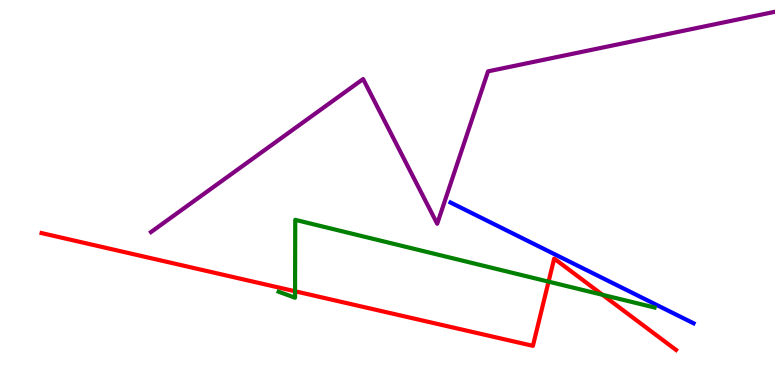[{'lines': ['blue', 'red'], 'intersections': []}, {'lines': ['green', 'red'], 'intersections': [{'x': 3.81, 'y': 2.43}, {'x': 7.08, 'y': 2.68}, {'x': 7.77, 'y': 2.34}]}, {'lines': ['purple', 'red'], 'intersections': []}, {'lines': ['blue', 'green'], 'intersections': []}, {'lines': ['blue', 'purple'], 'intersections': []}, {'lines': ['green', 'purple'], 'intersections': []}]